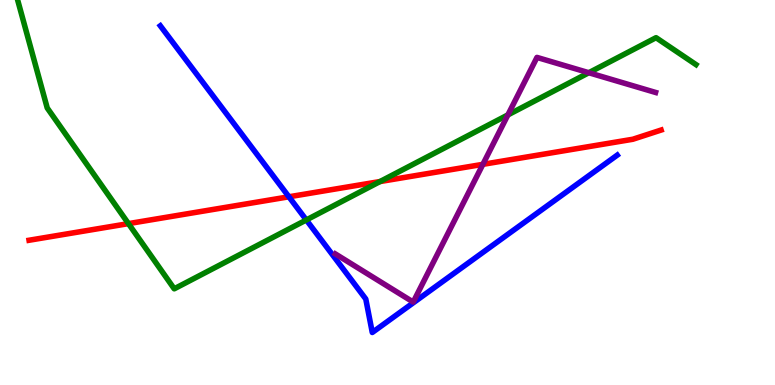[{'lines': ['blue', 'red'], 'intersections': [{'x': 3.73, 'y': 4.89}]}, {'lines': ['green', 'red'], 'intersections': [{'x': 1.66, 'y': 4.19}, {'x': 4.9, 'y': 5.28}]}, {'lines': ['purple', 'red'], 'intersections': [{'x': 6.23, 'y': 5.73}]}, {'lines': ['blue', 'green'], 'intersections': [{'x': 3.95, 'y': 4.29}]}, {'lines': ['blue', 'purple'], 'intersections': []}, {'lines': ['green', 'purple'], 'intersections': [{'x': 6.55, 'y': 7.02}, {'x': 7.6, 'y': 8.11}]}]